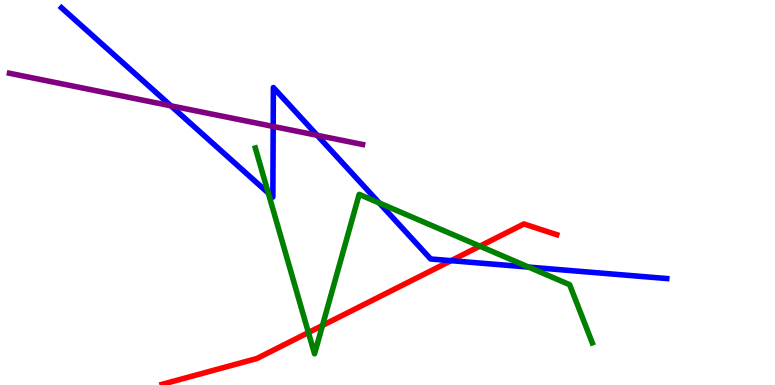[{'lines': ['blue', 'red'], 'intersections': [{'x': 5.82, 'y': 3.23}]}, {'lines': ['green', 'red'], 'intersections': [{'x': 3.98, 'y': 1.36}, {'x': 4.16, 'y': 1.55}, {'x': 6.19, 'y': 3.61}]}, {'lines': ['purple', 'red'], 'intersections': []}, {'lines': ['blue', 'green'], 'intersections': [{'x': 3.46, 'y': 4.99}, {'x': 4.89, 'y': 4.73}, {'x': 6.82, 'y': 3.06}]}, {'lines': ['blue', 'purple'], 'intersections': [{'x': 2.21, 'y': 7.25}, {'x': 3.53, 'y': 6.72}, {'x': 4.09, 'y': 6.49}]}, {'lines': ['green', 'purple'], 'intersections': []}]